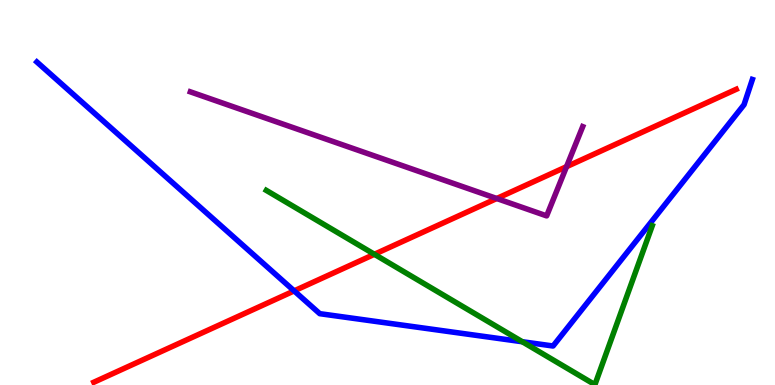[{'lines': ['blue', 'red'], 'intersections': [{'x': 3.8, 'y': 2.44}]}, {'lines': ['green', 'red'], 'intersections': [{'x': 4.83, 'y': 3.4}]}, {'lines': ['purple', 'red'], 'intersections': [{'x': 6.41, 'y': 4.84}, {'x': 7.31, 'y': 5.67}]}, {'lines': ['blue', 'green'], 'intersections': [{'x': 6.74, 'y': 1.12}]}, {'lines': ['blue', 'purple'], 'intersections': []}, {'lines': ['green', 'purple'], 'intersections': []}]